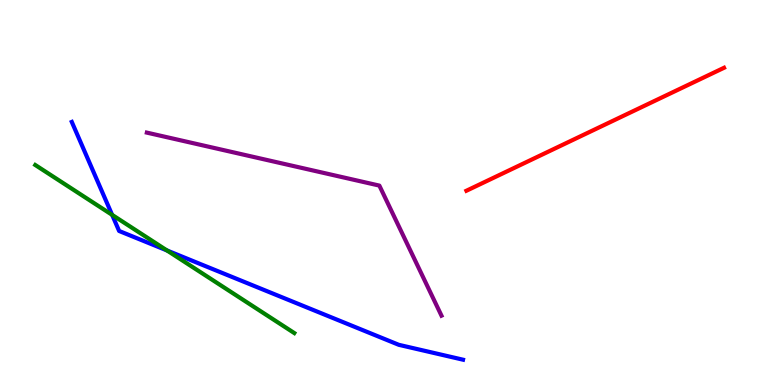[{'lines': ['blue', 'red'], 'intersections': []}, {'lines': ['green', 'red'], 'intersections': []}, {'lines': ['purple', 'red'], 'intersections': []}, {'lines': ['blue', 'green'], 'intersections': [{'x': 1.45, 'y': 4.42}, {'x': 2.15, 'y': 3.49}]}, {'lines': ['blue', 'purple'], 'intersections': []}, {'lines': ['green', 'purple'], 'intersections': []}]